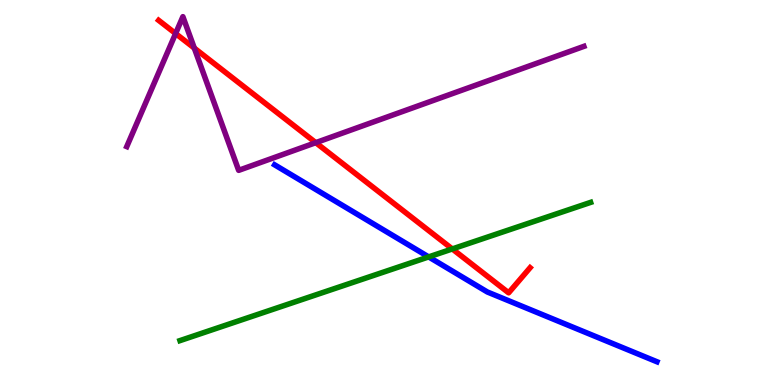[{'lines': ['blue', 'red'], 'intersections': []}, {'lines': ['green', 'red'], 'intersections': [{'x': 5.84, 'y': 3.53}]}, {'lines': ['purple', 'red'], 'intersections': [{'x': 2.27, 'y': 9.13}, {'x': 2.51, 'y': 8.75}, {'x': 4.07, 'y': 6.29}]}, {'lines': ['blue', 'green'], 'intersections': [{'x': 5.53, 'y': 3.33}]}, {'lines': ['blue', 'purple'], 'intersections': []}, {'lines': ['green', 'purple'], 'intersections': []}]